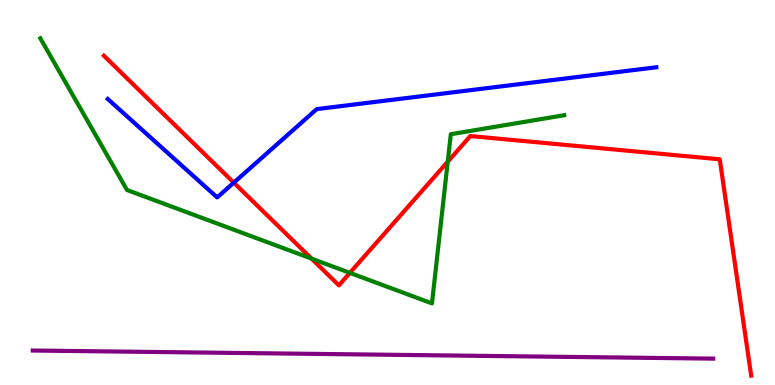[{'lines': ['blue', 'red'], 'intersections': [{'x': 3.02, 'y': 5.26}]}, {'lines': ['green', 'red'], 'intersections': [{'x': 4.02, 'y': 3.28}, {'x': 4.51, 'y': 2.91}, {'x': 5.78, 'y': 5.8}]}, {'lines': ['purple', 'red'], 'intersections': []}, {'lines': ['blue', 'green'], 'intersections': []}, {'lines': ['blue', 'purple'], 'intersections': []}, {'lines': ['green', 'purple'], 'intersections': []}]